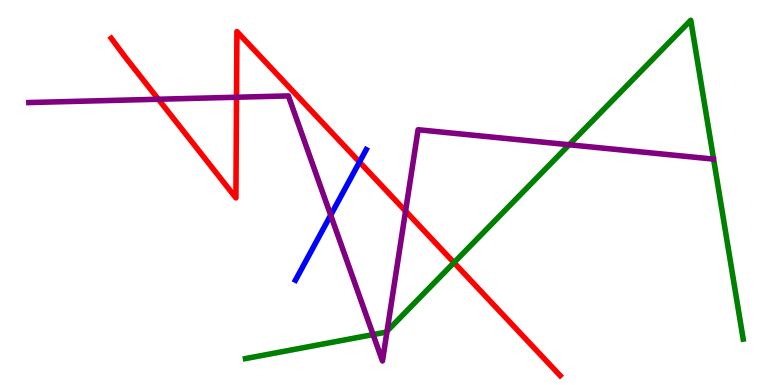[{'lines': ['blue', 'red'], 'intersections': [{'x': 4.64, 'y': 5.79}]}, {'lines': ['green', 'red'], 'intersections': [{'x': 5.86, 'y': 3.18}]}, {'lines': ['purple', 'red'], 'intersections': [{'x': 2.04, 'y': 7.42}, {'x': 3.05, 'y': 7.47}, {'x': 5.23, 'y': 4.52}]}, {'lines': ['blue', 'green'], 'intersections': []}, {'lines': ['blue', 'purple'], 'intersections': [{'x': 4.27, 'y': 4.41}]}, {'lines': ['green', 'purple'], 'intersections': [{'x': 4.81, 'y': 1.31}, {'x': 4.99, 'y': 1.4}, {'x': 7.34, 'y': 6.24}]}]